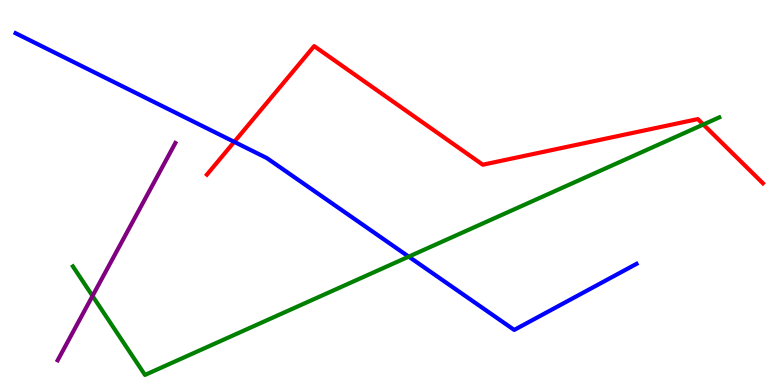[{'lines': ['blue', 'red'], 'intersections': [{'x': 3.02, 'y': 6.32}]}, {'lines': ['green', 'red'], 'intersections': [{'x': 9.08, 'y': 6.77}]}, {'lines': ['purple', 'red'], 'intersections': []}, {'lines': ['blue', 'green'], 'intersections': [{'x': 5.27, 'y': 3.33}]}, {'lines': ['blue', 'purple'], 'intersections': []}, {'lines': ['green', 'purple'], 'intersections': [{'x': 1.19, 'y': 2.31}]}]